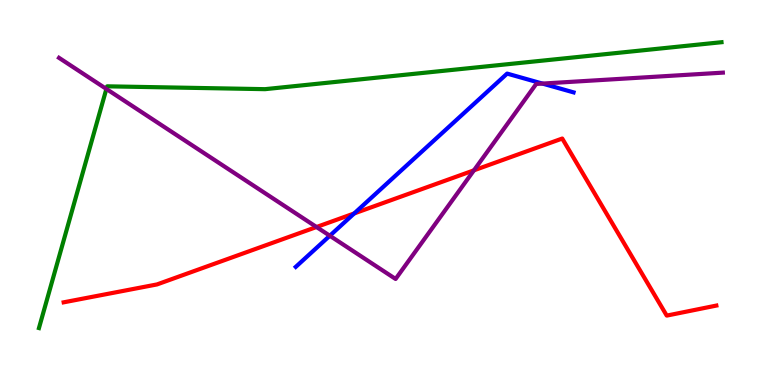[{'lines': ['blue', 'red'], 'intersections': [{'x': 4.57, 'y': 4.46}]}, {'lines': ['green', 'red'], 'intersections': []}, {'lines': ['purple', 'red'], 'intersections': [{'x': 4.08, 'y': 4.1}, {'x': 6.12, 'y': 5.58}]}, {'lines': ['blue', 'green'], 'intersections': []}, {'lines': ['blue', 'purple'], 'intersections': [{'x': 4.26, 'y': 3.88}, {'x': 7.0, 'y': 7.83}]}, {'lines': ['green', 'purple'], 'intersections': [{'x': 1.37, 'y': 7.69}]}]